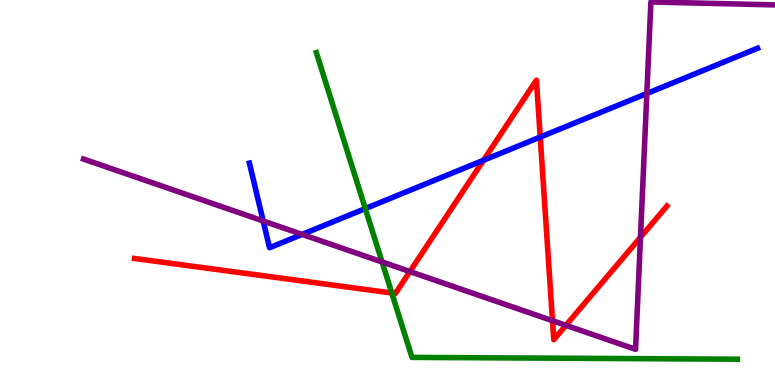[{'lines': ['blue', 'red'], 'intersections': [{'x': 6.24, 'y': 5.84}, {'x': 6.97, 'y': 6.44}]}, {'lines': ['green', 'red'], 'intersections': [{'x': 5.06, 'y': 2.39}]}, {'lines': ['purple', 'red'], 'intersections': [{'x': 5.29, 'y': 2.95}, {'x': 7.13, 'y': 1.67}, {'x': 7.3, 'y': 1.55}, {'x': 8.26, 'y': 3.84}]}, {'lines': ['blue', 'green'], 'intersections': [{'x': 4.71, 'y': 4.58}]}, {'lines': ['blue', 'purple'], 'intersections': [{'x': 3.4, 'y': 4.26}, {'x': 3.9, 'y': 3.91}, {'x': 8.35, 'y': 7.57}]}, {'lines': ['green', 'purple'], 'intersections': [{'x': 4.93, 'y': 3.2}]}]